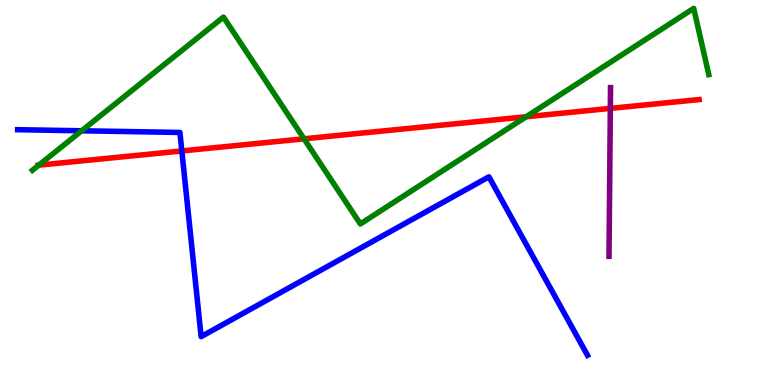[{'lines': ['blue', 'red'], 'intersections': [{'x': 2.35, 'y': 6.08}]}, {'lines': ['green', 'red'], 'intersections': [{'x': 0.501, 'y': 5.71}, {'x': 3.92, 'y': 6.39}, {'x': 6.79, 'y': 6.97}]}, {'lines': ['purple', 'red'], 'intersections': [{'x': 7.88, 'y': 7.18}]}, {'lines': ['blue', 'green'], 'intersections': [{'x': 1.05, 'y': 6.6}]}, {'lines': ['blue', 'purple'], 'intersections': []}, {'lines': ['green', 'purple'], 'intersections': []}]